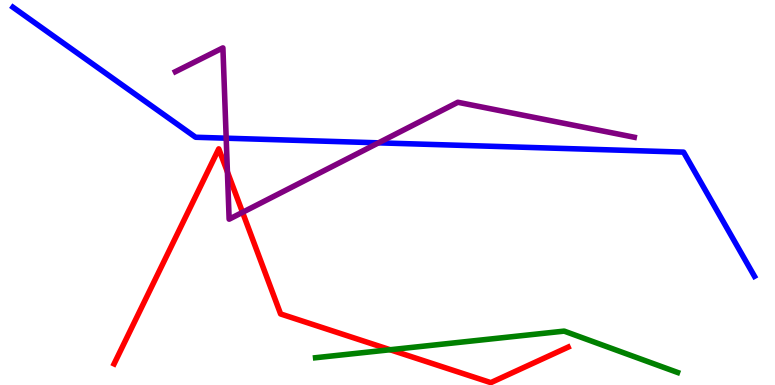[{'lines': ['blue', 'red'], 'intersections': []}, {'lines': ['green', 'red'], 'intersections': [{'x': 5.03, 'y': 0.916}]}, {'lines': ['purple', 'red'], 'intersections': [{'x': 2.93, 'y': 5.53}, {'x': 3.13, 'y': 4.48}]}, {'lines': ['blue', 'green'], 'intersections': []}, {'lines': ['blue', 'purple'], 'intersections': [{'x': 2.92, 'y': 6.41}, {'x': 4.88, 'y': 6.29}]}, {'lines': ['green', 'purple'], 'intersections': []}]